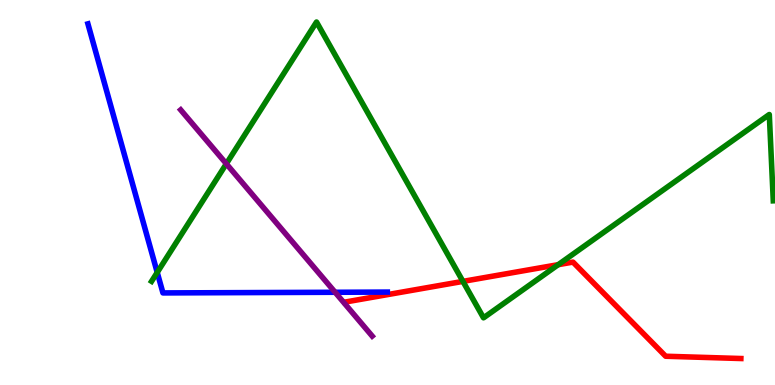[{'lines': ['blue', 'red'], 'intersections': []}, {'lines': ['green', 'red'], 'intersections': [{'x': 5.97, 'y': 2.69}, {'x': 7.2, 'y': 3.13}]}, {'lines': ['purple', 'red'], 'intersections': []}, {'lines': ['blue', 'green'], 'intersections': [{'x': 2.03, 'y': 2.92}]}, {'lines': ['blue', 'purple'], 'intersections': [{'x': 4.32, 'y': 2.41}]}, {'lines': ['green', 'purple'], 'intersections': [{'x': 2.92, 'y': 5.75}]}]